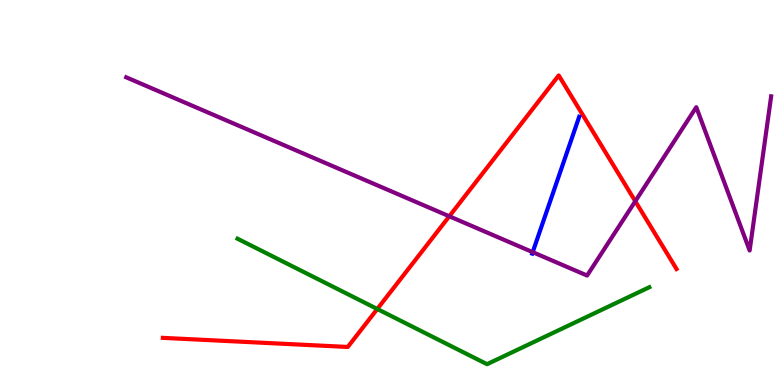[{'lines': ['blue', 'red'], 'intersections': []}, {'lines': ['green', 'red'], 'intersections': [{'x': 4.87, 'y': 1.97}]}, {'lines': ['purple', 'red'], 'intersections': [{'x': 5.8, 'y': 4.38}, {'x': 8.2, 'y': 4.77}]}, {'lines': ['blue', 'green'], 'intersections': []}, {'lines': ['blue', 'purple'], 'intersections': [{'x': 6.87, 'y': 3.45}]}, {'lines': ['green', 'purple'], 'intersections': []}]